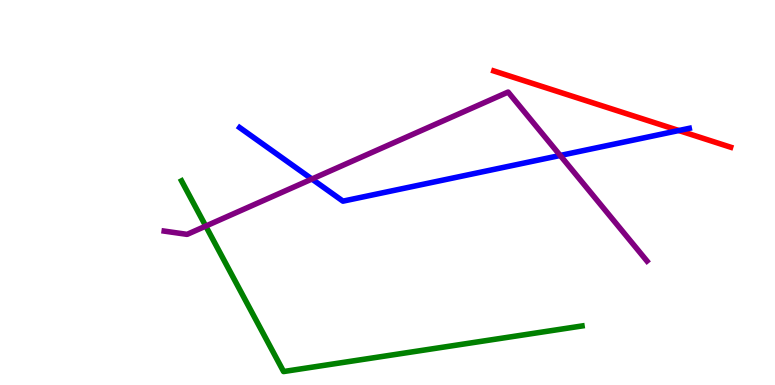[{'lines': ['blue', 'red'], 'intersections': [{'x': 8.76, 'y': 6.61}]}, {'lines': ['green', 'red'], 'intersections': []}, {'lines': ['purple', 'red'], 'intersections': []}, {'lines': ['blue', 'green'], 'intersections': []}, {'lines': ['blue', 'purple'], 'intersections': [{'x': 4.02, 'y': 5.35}, {'x': 7.23, 'y': 5.96}]}, {'lines': ['green', 'purple'], 'intersections': [{'x': 2.65, 'y': 4.13}]}]